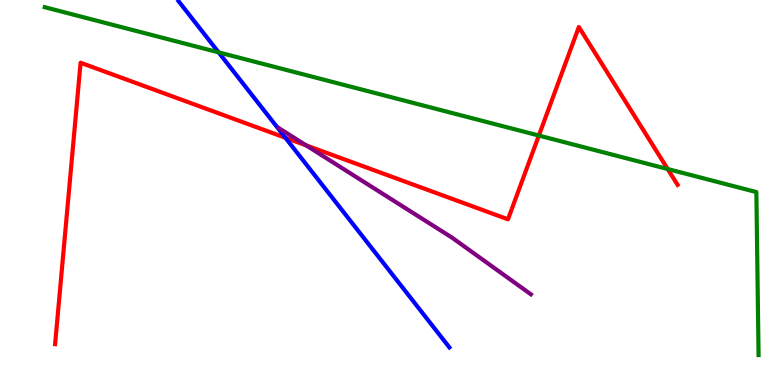[{'lines': ['blue', 'red'], 'intersections': [{'x': 3.68, 'y': 6.42}]}, {'lines': ['green', 'red'], 'intersections': [{'x': 6.95, 'y': 6.48}, {'x': 8.62, 'y': 5.61}]}, {'lines': ['purple', 'red'], 'intersections': [{'x': 3.95, 'y': 6.22}]}, {'lines': ['blue', 'green'], 'intersections': [{'x': 2.82, 'y': 8.64}]}, {'lines': ['blue', 'purple'], 'intersections': []}, {'lines': ['green', 'purple'], 'intersections': []}]